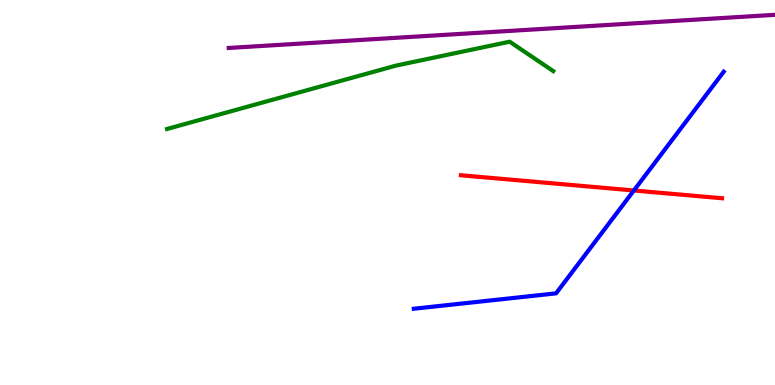[{'lines': ['blue', 'red'], 'intersections': [{'x': 8.18, 'y': 5.05}]}, {'lines': ['green', 'red'], 'intersections': []}, {'lines': ['purple', 'red'], 'intersections': []}, {'lines': ['blue', 'green'], 'intersections': []}, {'lines': ['blue', 'purple'], 'intersections': []}, {'lines': ['green', 'purple'], 'intersections': []}]